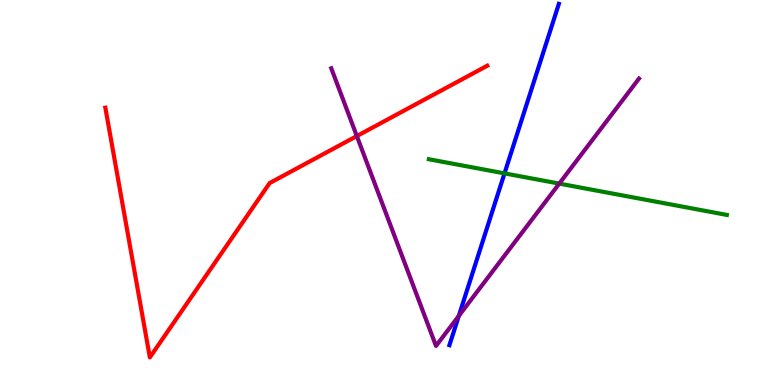[{'lines': ['blue', 'red'], 'intersections': []}, {'lines': ['green', 'red'], 'intersections': []}, {'lines': ['purple', 'red'], 'intersections': [{'x': 4.6, 'y': 6.47}]}, {'lines': ['blue', 'green'], 'intersections': [{'x': 6.51, 'y': 5.5}]}, {'lines': ['blue', 'purple'], 'intersections': [{'x': 5.92, 'y': 1.8}]}, {'lines': ['green', 'purple'], 'intersections': [{'x': 7.22, 'y': 5.23}]}]